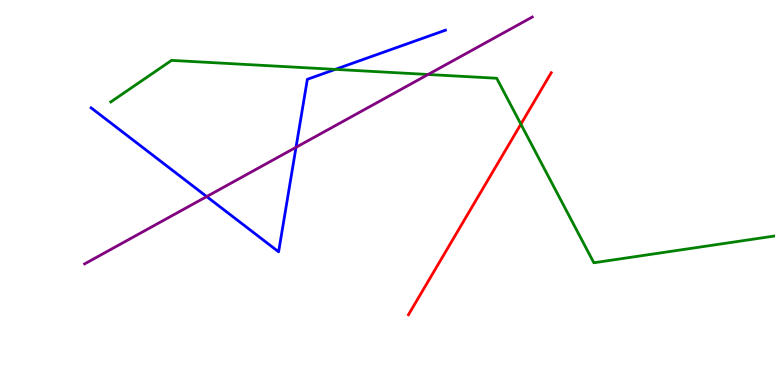[{'lines': ['blue', 'red'], 'intersections': []}, {'lines': ['green', 'red'], 'intersections': [{'x': 6.72, 'y': 6.77}]}, {'lines': ['purple', 'red'], 'intersections': []}, {'lines': ['blue', 'green'], 'intersections': [{'x': 4.33, 'y': 8.2}]}, {'lines': ['blue', 'purple'], 'intersections': [{'x': 2.67, 'y': 4.89}, {'x': 3.82, 'y': 6.17}]}, {'lines': ['green', 'purple'], 'intersections': [{'x': 5.52, 'y': 8.07}]}]